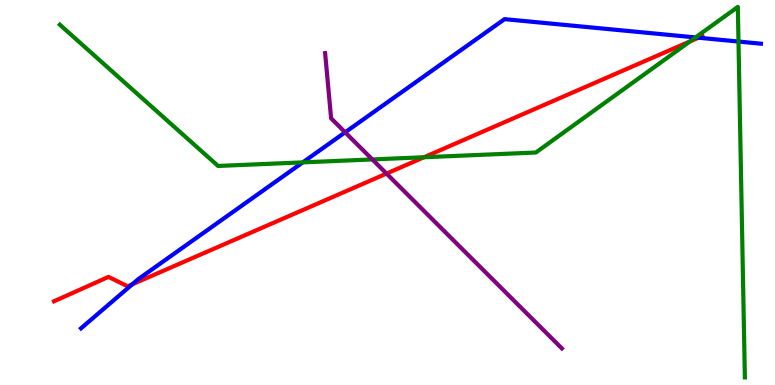[{'lines': ['blue', 'red'], 'intersections': [{'x': 1.71, 'y': 2.62}, {'x': 9.01, 'y': 9.02}]}, {'lines': ['green', 'red'], 'intersections': [{'x': 5.47, 'y': 5.92}, {'x': 8.9, 'y': 8.92}]}, {'lines': ['purple', 'red'], 'intersections': [{'x': 4.99, 'y': 5.49}]}, {'lines': ['blue', 'green'], 'intersections': [{'x': 3.91, 'y': 5.78}, {'x': 8.97, 'y': 9.03}, {'x': 9.53, 'y': 8.92}]}, {'lines': ['blue', 'purple'], 'intersections': [{'x': 4.45, 'y': 6.56}]}, {'lines': ['green', 'purple'], 'intersections': [{'x': 4.8, 'y': 5.86}]}]